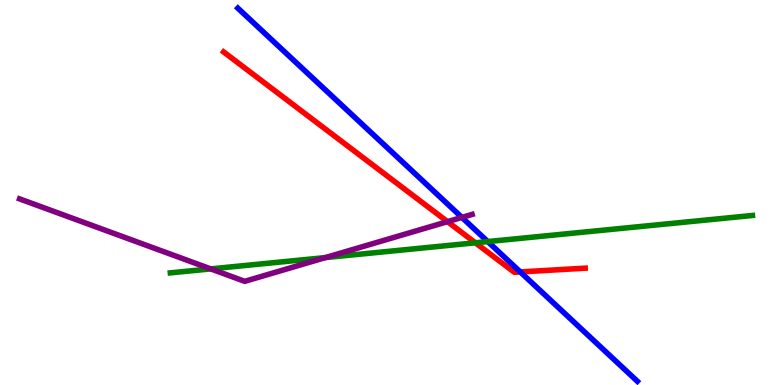[{'lines': ['blue', 'red'], 'intersections': [{'x': 6.71, 'y': 2.94}]}, {'lines': ['green', 'red'], 'intersections': [{'x': 6.13, 'y': 3.69}]}, {'lines': ['purple', 'red'], 'intersections': [{'x': 5.77, 'y': 4.24}]}, {'lines': ['blue', 'green'], 'intersections': [{'x': 6.29, 'y': 3.73}]}, {'lines': ['blue', 'purple'], 'intersections': [{'x': 5.96, 'y': 4.35}]}, {'lines': ['green', 'purple'], 'intersections': [{'x': 2.72, 'y': 3.02}, {'x': 4.2, 'y': 3.31}]}]